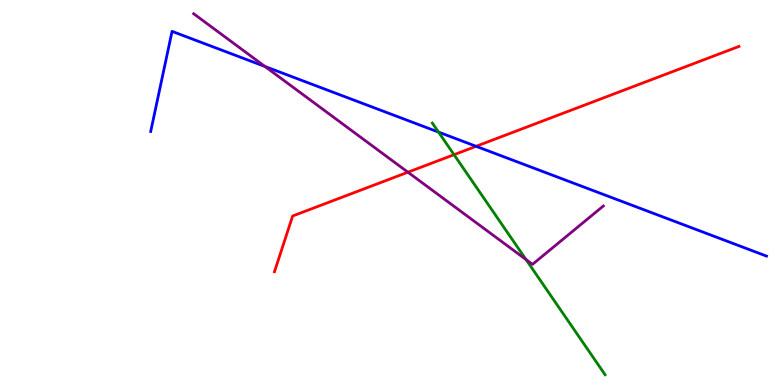[{'lines': ['blue', 'red'], 'intersections': [{'x': 6.14, 'y': 6.2}]}, {'lines': ['green', 'red'], 'intersections': [{'x': 5.86, 'y': 5.98}]}, {'lines': ['purple', 'red'], 'intersections': [{'x': 5.26, 'y': 5.53}]}, {'lines': ['blue', 'green'], 'intersections': [{'x': 5.66, 'y': 6.57}]}, {'lines': ['blue', 'purple'], 'intersections': [{'x': 3.42, 'y': 8.27}]}, {'lines': ['green', 'purple'], 'intersections': [{'x': 6.79, 'y': 3.26}]}]